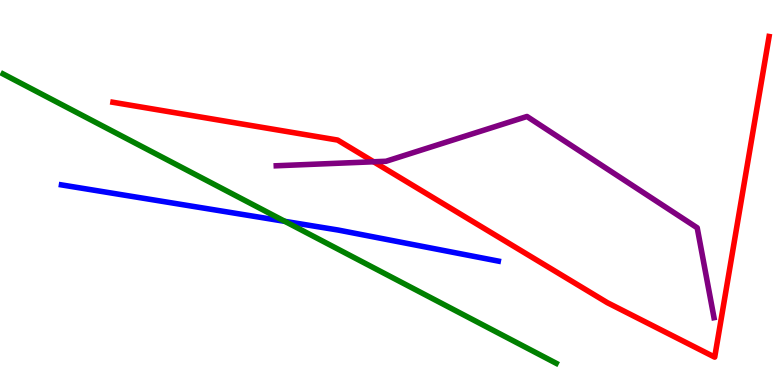[{'lines': ['blue', 'red'], 'intersections': []}, {'lines': ['green', 'red'], 'intersections': []}, {'lines': ['purple', 'red'], 'intersections': [{'x': 4.82, 'y': 5.8}]}, {'lines': ['blue', 'green'], 'intersections': [{'x': 3.68, 'y': 4.25}]}, {'lines': ['blue', 'purple'], 'intersections': []}, {'lines': ['green', 'purple'], 'intersections': []}]